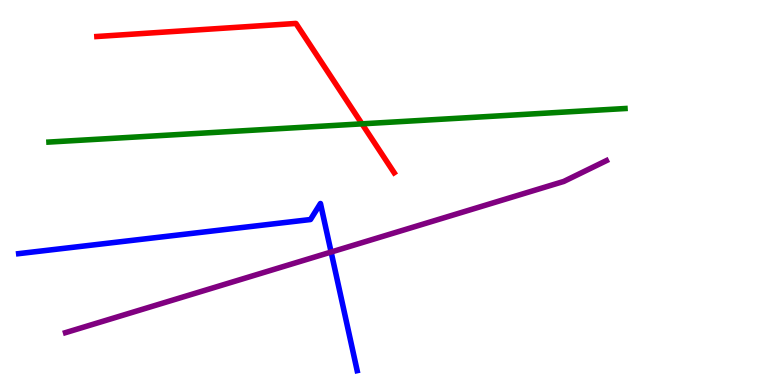[{'lines': ['blue', 'red'], 'intersections': []}, {'lines': ['green', 'red'], 'intersections': [{'x': 4.67, 'y': 6.78}]}, {'lines': ['purple', 'red'], 'intersections': []}, {'lines': ['blue', 'green'], 'intersections': []}, {'lines': ['blue', 'purple'], 'intersections': [{'x': 4.27, 'y': 3.45}]}, {'lines': ['green', 'purple'], 'intersections': []}]